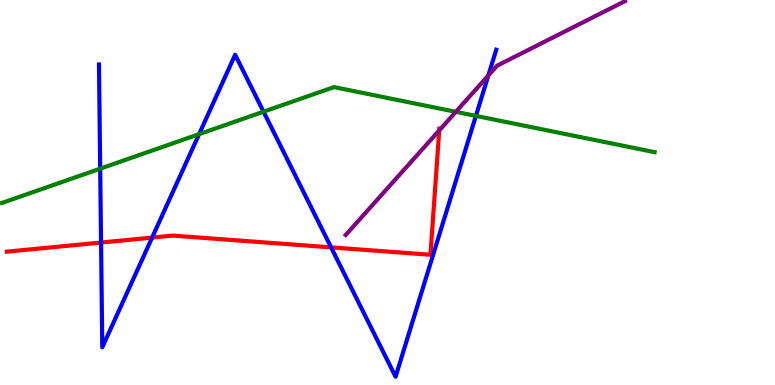[{'lines': ['blue', 'red'], 'intersections': [{'x': 1.3, 'y': 3.7}, {'x': 1.96, 'y': 3.83}, {'x': 4.27, 'y': 3.57}]}, {'lines': ['green', 'red'], 'intersections': []}, {'lines': ['purple', 'red'], 'intersections': [{'x': 5.67, 'y': 6.61}]}, {'lines': ['blue', 'green'], 'intersections': [{'x': 1.29, 'y': 5.62}, {'x': 2.57, 'y': 6.52}, {'x': 3.4, 'y': 7.1}, {'x': 6.14, 'y': 6.99}]}, {'lines': ['blue', 'purple'], 'intersections': [{'x': 6.3, 'y': 8.04}]}, {'lines': ['green', 'purple'], 'intersections': [{'x': 5.88, 'y': 7.1}]}]